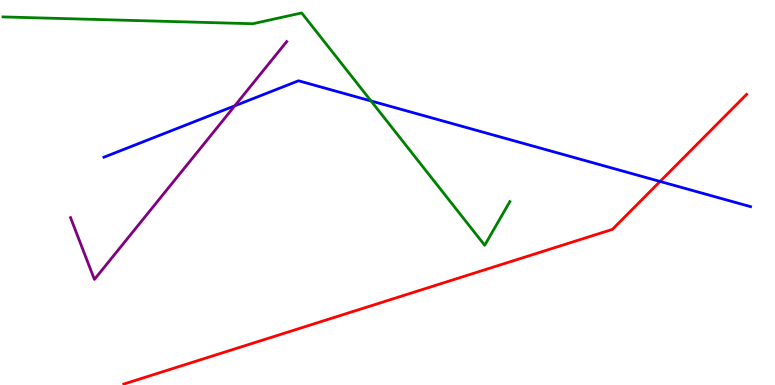[{'lines': ['blue', 'red'], 'intersections': [{'x': 8.52, 'y': 5.29}]}, {'lines': ['green', 'red'], 'intersections': []}, {'lines': ['purple', 'red'], 'intersections': []}, {'lines': ['blue', 'green'], 'intersections': [{'x': 4.79, 'y': 7.38}]}, {'lines': ['blue', 'purple'], 'intersections': [{'x': 3.03, 'y': 7.25}]}, {'lines': ['green', 'purple'], 'intersections': []}]